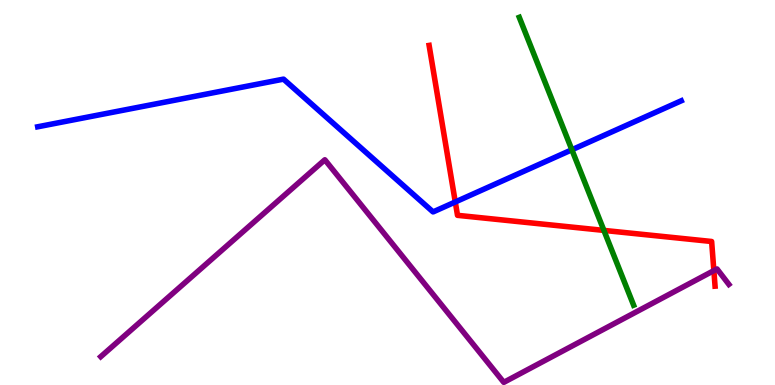[{'lines': ['blue', 'red'], 'intersections': [{'x': 5.87, 'y': 4.75}]}, {'lines': ['green', 'red'], 'intersections': [{'x': 7.79, 'y': 4.02}]}, {'lines': ['purple', 'red'], 'intersections': [{'x': 9.21, 'y': 2.97}]}, {'lines': ['blue', 'green'], 'intersections': [{'x': 7.38, 'y': 6.11}]}, {'lines': ['blue', 'purple'], 'intersections': []}, {'lines': ['green', 'purple'], 'intersections': []}]